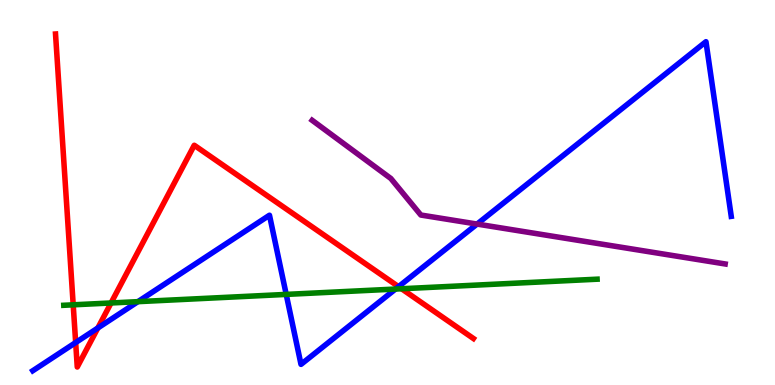[{'lines': ['blue', 'red'], 'intersections': [{'x': 0.976, 'y': 1.1}, {'x': 1.26, 'y': 1.48}, {'x': 5.14, 'y': 2.55}]}, {'lines': ['green', 'red'], 'intersections': [{'x': 0.945, 'y': 2.08}, {'x': 1.43, 'y': 2.13}, {'x': 5.18, 'y': 2.5}]}, {'lines': ['purple', 'red'], 'intersections': []}, {'lines': ['blue', 'green'], 'intersections': [{'x': 1.78, 'y': 2.16}, {'x': 3.69, 'y': 2.35}, {'x': 5.1, 'y': 2.49}]}, {'lines': ['blue', 'purple'], 'intersections': [{'x': 6.16, 'y': 4.18}]}, {'lines': ['green', 'purple'], 'intersections': []}]